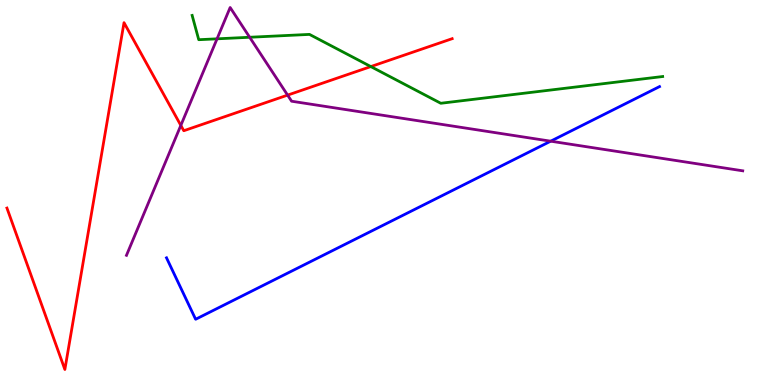[{'lines': ['blue', 'red'], 'intersections': []}, {'lines': ['green', 'red'], 'intersections': [{'x': 4.78, 'y': 8.27}]}, {'lines': ['purple', 'red'], 'intersections': [{'x': 2.33, 'y': 6.74}, {'x': 3.71, 'y': 7.53}]}, {'lines': ['blue', 'green'], 'intersections': []}, {'lines': ['blue', 'purple'], 'intersections': [{'x': 7.11, 'y': 6.33}]}, {'lines': ['green', 'purple'], 'intersections': [{'x': 2.8, 'y': 8.99}, {'x': 3.22, 'y': 9.03}]}]